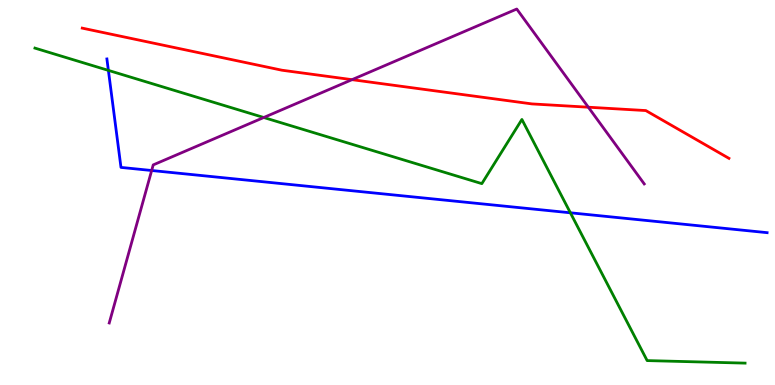[{'lines': ['blue', 'red'], 'intersections': []}, {'lines': ['green', 'red'], 'intersections': []}, {'lines': ['purple', 'red'], 'intersections': [{'x': 4.54, 'y': 7.93}, {'x': 7.59, 'y': 7.22}]}, {'lines': ['blue', 'green'], 'intersections': [{'x': 1.4, 'y': 8.17}, {'x': 7.36, 'y': 4.47}]}, {'lines': ['blue', 'purple'], 'intersections': [{'x': 1.96, 'y': 5.57}]}, {'lines': ['green', 'purple'], 'intersections': [{'x': 3.4, 'y': 6.95}]}]